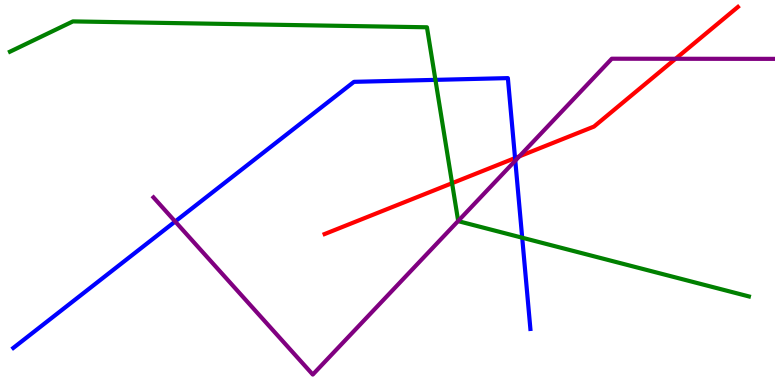[{'lines': ['blue', 'red'], 'intersections': [{'x': 6.65, 'y': 5.89}]}, {'lines': ['green', 'red'], 'intersections': [{'x': 5.83, 'y': 5.24}]}, {'lines': ['purple', 'red'], 'intersections': [{'x': 6.7, 'y': 5.94}, {'x': 8.72, 'y': 8.47}]}, {'lines': ['blue', 'green'], 'intersections': [{'x': 5.62, 'y': 7.93}, {'x': 6.74, 'y': 3.83}]}, {'lines': ['blue', 'purple'], 'intersections': [{'x': 2.26, 'y': 4.25}, {'x': 6.65, 'y': 5.83}]}, {'lines': ['green', 'purple'], 'intersections': [{'x': 5.91, 'y': 4.26}]}]